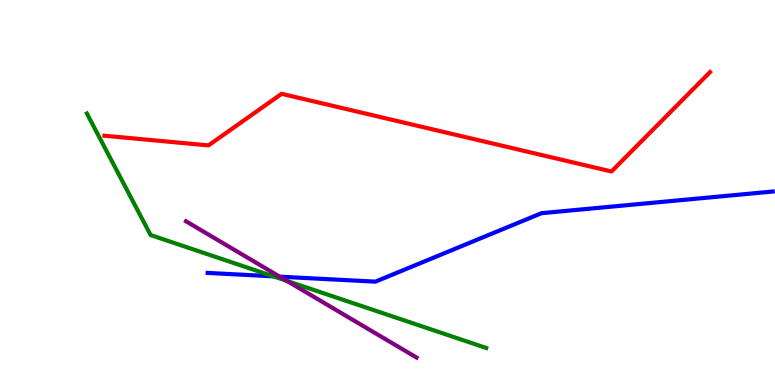[{'lines': ['blue', 'red'], 'intersections': []}, {'lines': ['green', 'red'], 'intersections': []}, {'lines': ['purple', 'red'], 'intersections': []}, {'lines': ['blue', 'green'], 'intersections': [{'x': 3.53, 'y': 2.82}]}, {'lines': ['blue', 'purple'], 'intersections': [{'x': 3.61, 'y': 2.81}]}, {'lines': ['green', 'purple'], 'intersections': [{'x': 3.7, 'y': 2.7}]}]